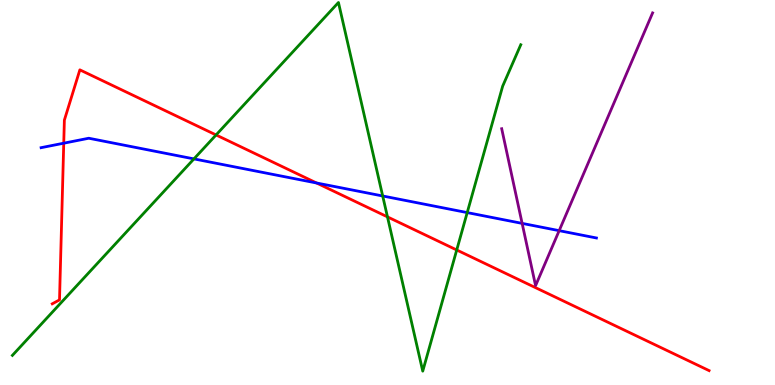[{'lines': ['blue', 'red'], 'intersections': [{'x': 0.823, 'y': 6.28}, {'x': 4.08, 'y': 5.25}]}, {'lines': ['green', 'red'], 'intersections': [{'x': 2.79, 'y': 6.49}, {'x': 5.0, 'y': 4.37}, {'x': 5.89, 'y': 3.51}]}, {'lines': ['purple', 'red'], 'intersections': []}, {'lines': ['blue', 'green'], 'intersections': [{'x': 2.5, 'y': 5.87}, {'x': 4.94, 'y': 4.91}, {'x': 6.03, 'y': 4.48}]}, {'lines': ['blue', 'purple'], 'intersections': [{'x': 6.74, 'y': 4.2}, {'x': 7.22, 'y': 4.01}]}, {'lines': ['green', 'purple'], 'intersections': []}]